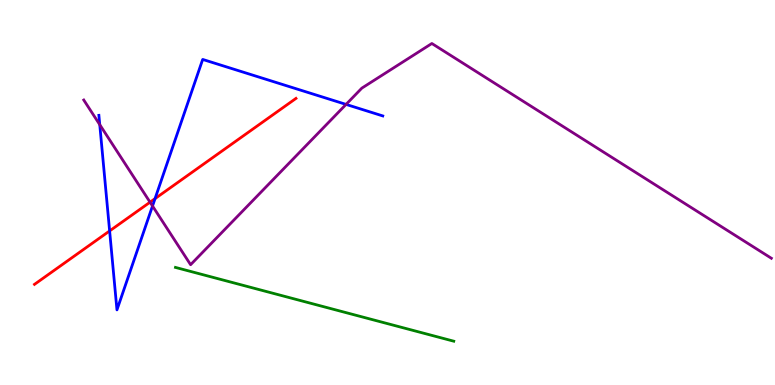[{'lines': ['blue', 'red'], 'intersections': [{'x': 1.41, 'y': 4.0}, {'x': 2.0, 'y': 4.84}]}, {'lines': ['green', 'red'], 'intersections': []}, {'lines': ['purple', 'red'], 'intersections': [{'x': 1.94, 'y': 4.75}]}, {'lines': ['blue', 'green'], 'intersections': []}, {'lines': ['blue', 'purple'], 'intersections': [{'x': 1.29, 'y': 6.76}, {'x': 1.97, 'y': 4.65}, {'x': 4.47, 'y': 7.29}]}, {'lines': ['green', 'purple'], 'intersections': []}]